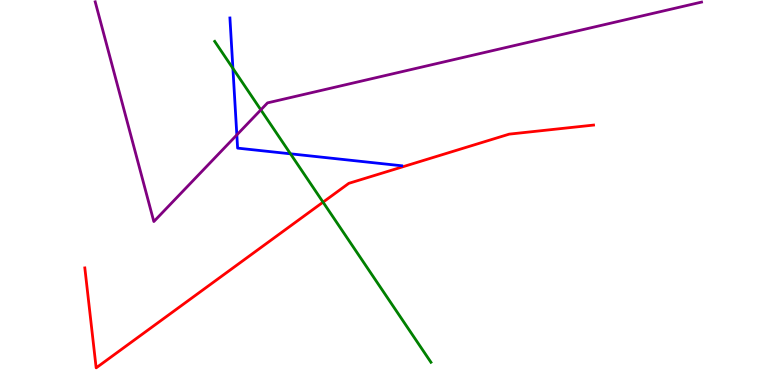[{'lines': ['blue', 'red'], 'intersections': []}, {'lines': ['green', 'red'], 'intersections': [{'x': 4.17, 'y': 4.75}]}, {'lines': ['purple', 'red'], 'intersections': []}, {'lines': ['blue', 'green'], 'intersections': [{'x': 3.01, 'y': 8.22}, {'x': 3.75, 'y': 6.0}]}, {'lines': ['blue', 'purple'], 'intersections': [{'x': 3.06, 'y': 6.5}]}, {'lines': ['green', 'purple'], 'intersections': [{'x': 3.37, 'y': 7.15}]}]